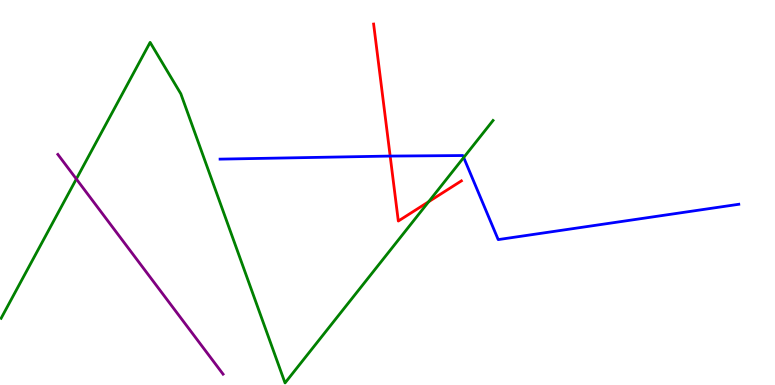[{'lines': ['blue', 'red'], 'intersections': [{'x': 5.03, 'y': 5.95}]}, {'lines': ['green', 'red'], 'intersections': [{'x': 5.53, 'y': 4.76}]}, {'lines': ['purple', 'red'], 'intersections': []}, {'lines': ['blue', 'green'], 'intersections': [{'x': 5.98, 'y': 5.91}]}, {'lines': ['blue', 'purple'], 'intersections': []}, {'lines': ['green', 'purple'], 'intersections': [{'x': 0.985, 'y': 5.35}]}]